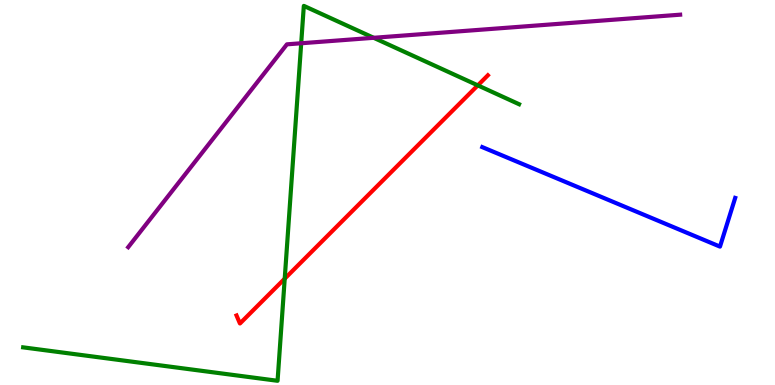[{'lines': ['blue', 'red'], 'intersections': []}, {'lines': ['green', 'red'], 'intersections': [{'x': 3.67, 'y': 2.76}, {'x': 6.17, 'y': 7.78}]}, {'lines': ['purple', 'red'], 'intersections': []}, {'lines': ['blue', 'green'], 'intersections': []}, {'lines': ['blue', 'purple'], 'intersections': []}, {'lines': ['green', 'purple'], 'intersections': [{'x': 3.89, 'y': 8.88}, {'x': 4.82, 'y': 9.02}]}]